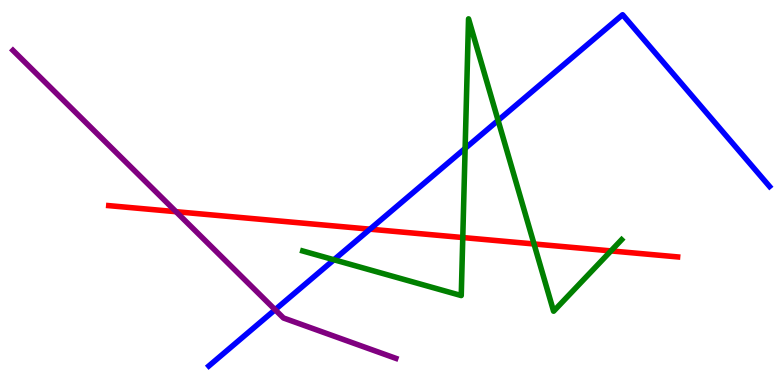[{'lines': ['blue', 'red'], 'intersections': [{'x': 4.77, 'y': 4.05}]}, {'lines': ['green', 'red'], 'intersections': [{'x': 5.97, 'y': 3.83}, {'x': 6.89, 'y': 3.66}, {'x': 7.88, 'y': 3.48}]}, {'lines': ['purple', 'red'], 'intersections': [{'x': 2.27, 'y': 4.5}]}, {'lines': ['blue', 'green'], 'intersections': [{'x': 4.31, 'y': 3.25}, {'x': 6.0, 'y': 6.15}, {'x': 6.43, 'y': 6.87}]}, {'lines': ['blue', 'purple'], 'intersections': [{'x': 3.55, 'y': 1.96}]}, {'lines': ['green', 'purple'], 'intersections': []}]